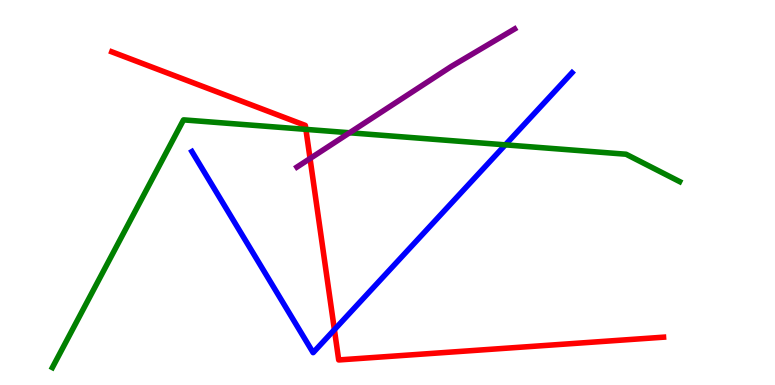[{'lines': ['blue', 'red'], 'intersections': [{'x': 4.31, 'y': 1.44}]}, {'lines': ['green', 'red'], 'intersections': [{'x': 3.95, 'y': 6.64}]}, {'lines': ['purple', 'red'], 'intersections': [{'x': 4.0, 'y': 5.88}]}, {'lines': ['blue', 'green'], 'intersections': [{'x': 6.52, 'y': 6.24}]}, {'lines': ['blue', 'purple'], 'intersections': []}, {'lines': ['green', 'purple'], 'intersections': [{'x': 4.51, 'y': 6.55}]}]